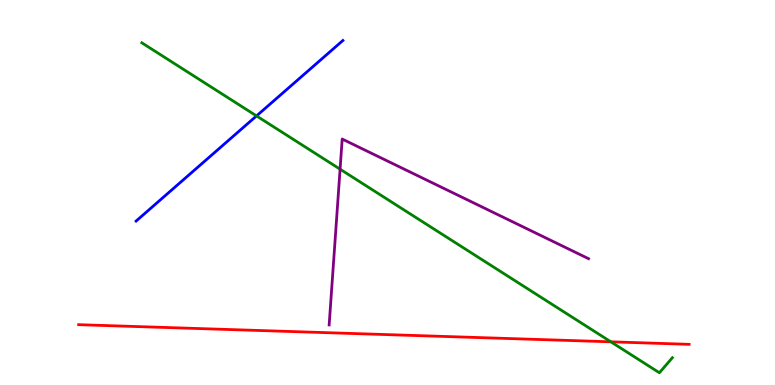[{'lines': ['blue', 'red'], 'intersections': []}, {'lines': ['green', 'red'], 'intersections': [{'x': 7.88, 'y': 1.12}]}, {'lines': ['purple', 'red'], 'intersections': []}, {'lines': ['blue', 'green'], 'intersections': [{'x': 3.31, 'y': 6.99}]}, {'lines': ['blue', 'purple'], 'intersections': []}, {'lines': ['green', 'purple'], 'intersections': [{'x': 4.39, 'y': 5.61}]}]